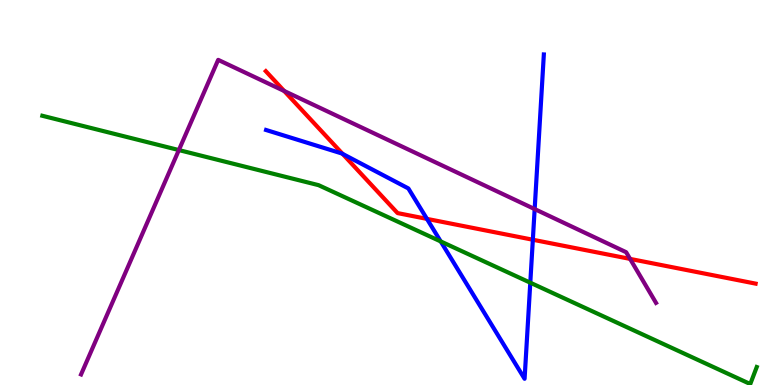[{'lines': ['blue', 'red'], 'intersections': [{'x': 4.42, 'y': 6.0}, {'x': 5.51, 'y': 4.31}, {'x': 6.88, 'y': 3.77}]}, {'lines': ['green', 'red'], 'intersections': []}, {'lines': ['purple', 'red'], 'intersections': [{'x': 3.67, 'y': 7.64}, {'x': 8.13, 'y': 3.28}]}, {'lines': ['blue', 'green'], 'intersections': [{'x': 5.69, 'y': 3.73}, {'x': 6.84, 'y': 2.66}]}, {'lines': ['blue', 'purple'], 'intersections': [{'x': 6.9, 'y': 4.57}]}, {'lines': ['green', 'purple'], 'intersections': [{'x': 2.31, 'y': 6.1}]}]